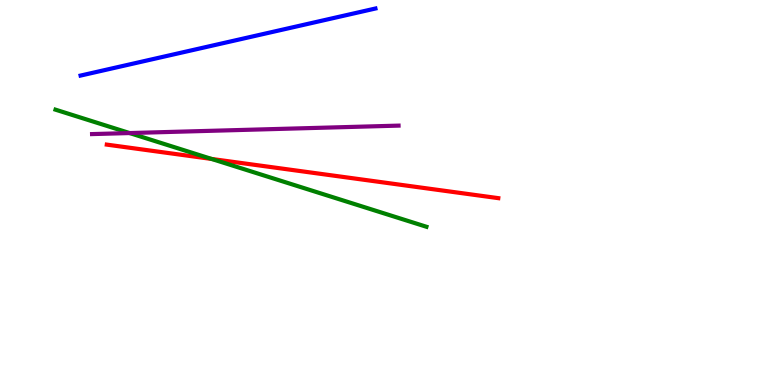[{'lines': ['blue', 'red'], 'intersections': []}, {'lines': ['green', 'red'], 'intersections': [{'x': 2.73, 'y': 5.87}]}, {'lines': ['purple', 'red'], 'intersections': []}, {'lines': ['blue', 'green'], 'intersections': []}, {'lines': ['blue', 'purple'], 'intersections': []}, {'lines': ['green', 'purple'], 'intersections': [{'x': 1.67, 'y': 6.54}]}]